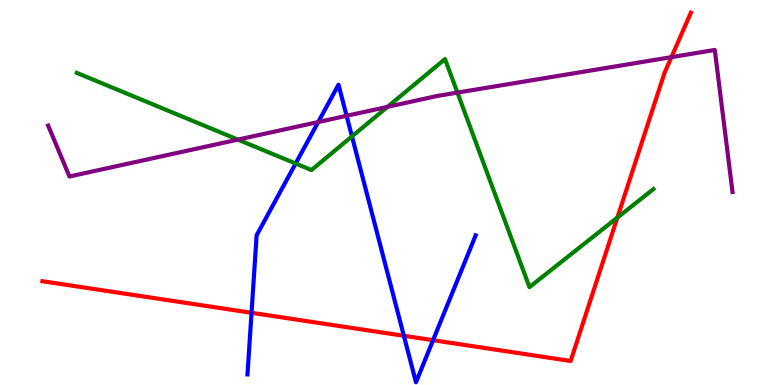[{'lines': ['blue', 'red'], 'intersections': [{'x': 3.25, 'y': 1.88}, {'x': 5.21, 'y': 1.28}, {'x': 5.59, 'y': 1.16}]}, {'lines': ['green', 'red'], 'intersections': [{'x': 7.97, 'y': 4.35}]}, {'lines': ['purple', 'red'], 'intersections': [{'x': 8.66, 'y': 8.52}]}, {'lines': ['blue', 'green'], 'intersections': [{'x': 3.81, 'y': 5.75}, {'x': 4.54, 'y': 6.46}]}, {'lines': ['blue', 'purple'], 'intersections': [{'x': 4.11, 'y': 6.83}, {'x': 4.47, 'y': 6.99}]}, {'lines': ['green', 'purple'], 'intersections': [{'x': 3.07, 'y': 6.37}, {'x': 5.0, 'y': 7.22}, {'x': 5.9, 'y': 7.59}]}]